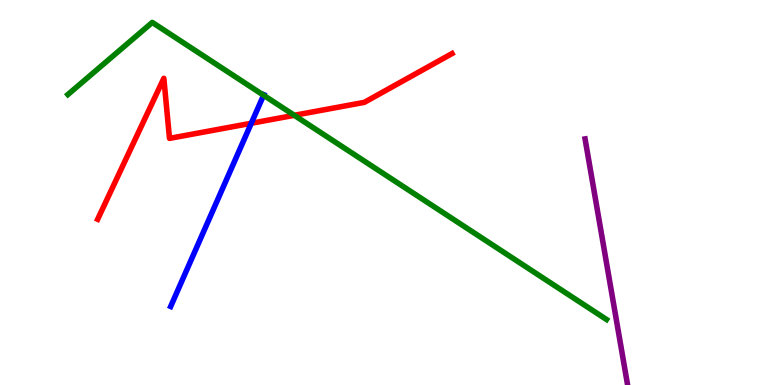[{'lines': ['blue', 'red'], 'intersections': [{'x': 3.24, 'y': 6.8}]}, {'lines': ['green', 'red'], 'intersections': [{'x': 3.8, 'y': 7.0}]}, {'lines': ['purple', 'red'], 'intersections': []}, {'lines': ['blue', 'green'], 'intersections': [{'x': 3.4, 'y': 7.53}]}, {'lines': ['blue', 'purple'], 'intersections': []}, {'lines': ['green', 'purple'], 'intersections': []}]